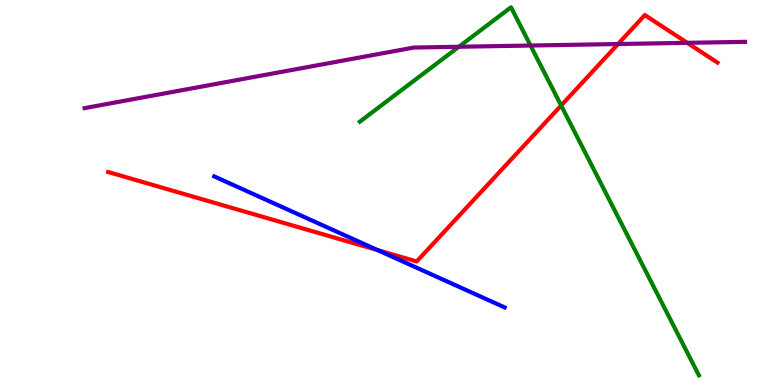[{'lines': ['blue', 'red'], 'intersections': [{'x': 4.87, 'y': 3.5}]}, {'lines': ['green', 'red'], 'intersections': [{'x': 7.24, 'y': 7.26}]}, {'lines': ['purple', 'red'], 'intersections': [{'x': 7.97, 'y': 8.86}, {'x': 8.87, 'y': 8.89}]}, {'lines': ['blue', 'green'], 'intersections': []}, {'lines': ['blue', 'purple'], 'intersections': []}, {'lines': ['green', 'purple'], 'intersections': [{'x': 5.92, 'y': 8.79}, {'x': 6.85, 'y': 8.82}]}]